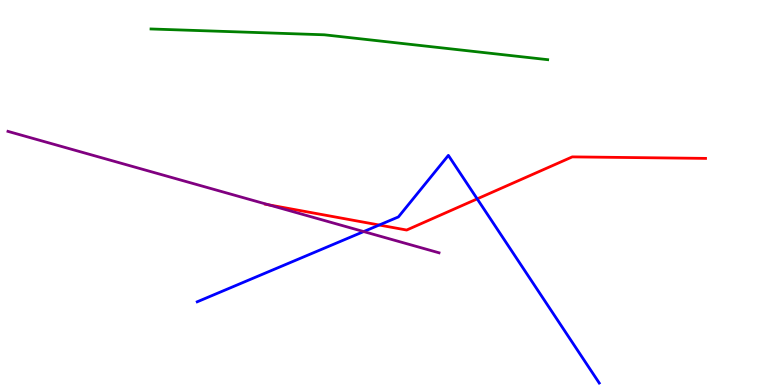[{'lines': ['blue', 'red'], 'intersections': [{'x': 4.89, 'y': 4.16}, {'x': 6.16, 'y': 4.83}]}, {'lines': ['green', 'red'], 'intersections': []}, {'lines': ['purple', 'red'], 'intersections': [{'x': 3.47, 'y': 4.68}]}, {'lines': ['blue', 'green'], 'intersections': []}, {'lines': ['blue', 'purple'], 'intersections': [{'x': 4.69, 'y': 3.99}]}, {'lines': ['green', 'purple'], 'intersections': []}]